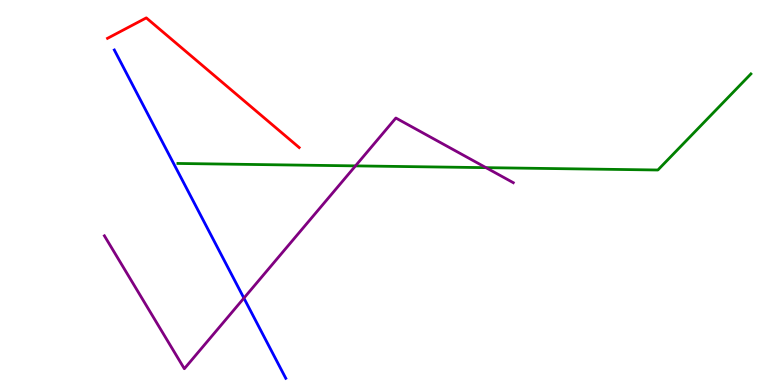[{'lines': ['blue', 'red'], 'intersections': []}, {'lines': ['green', 'red'], 'intersections': []}, {'lines': ['purple', 'red'], 'intersections': []}, {'lines': ['blue', 'green'], 'intersections': []}, {'lines': ['blue', 'purple'], 'intersections': [{'x': 3.15, 'y': 2.26}]}, {'lines': ['green', 'purple'], 'intersections': [{'x': 4.59, 'y': 5.69}, {'x': 6.27, 'y': 5.65}]}]